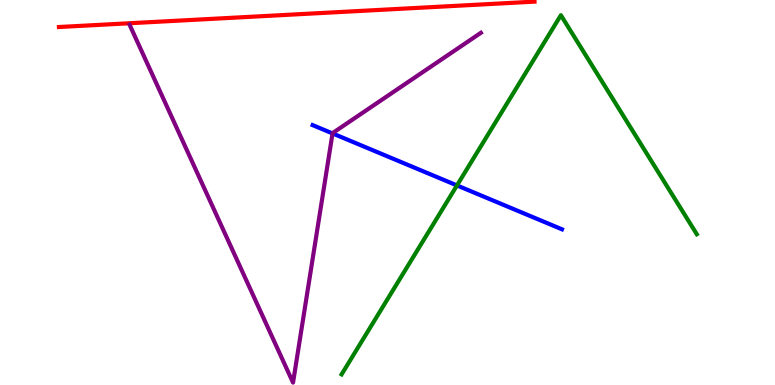[{'lines': ['blue', 'red'], 'intersections': []}, {'lines': ['green', 'red'], 'intersections': []}, {'lines': ['purple', 'red'], 'intersections': []}, {'lines': ['blue', 'green'], 'intersections': [{'x': 5.9, 'y': 5.18}]}, {'lines': ['blue', 'purple'], 'intersections': [{'x': 4.29, 'y': 6.53}]}, {'lines': ['green', 'purple'], 'intersections': []}]